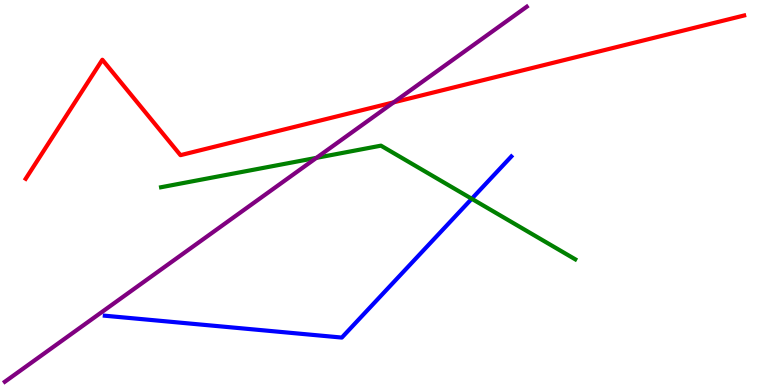[{'lines': ['blue', 'red'], 'intersections': []}, {'lines': ['green', 'red'], 'intersections': []}, {'lines': ['purple', 'red'], 'intersections': [{'x': 5.08, 'y': 7.34}]}, {'lines': ['blue', 'green'], 'intersections': [{'x': 6.09, 'y': 4.84}]}, {'lines': ['blue', 'purple'], 'intersections': []}, {'lines': ['green', 'purple'], 'intersections': [{'x': 4.08, 'y': 5.9}]}]